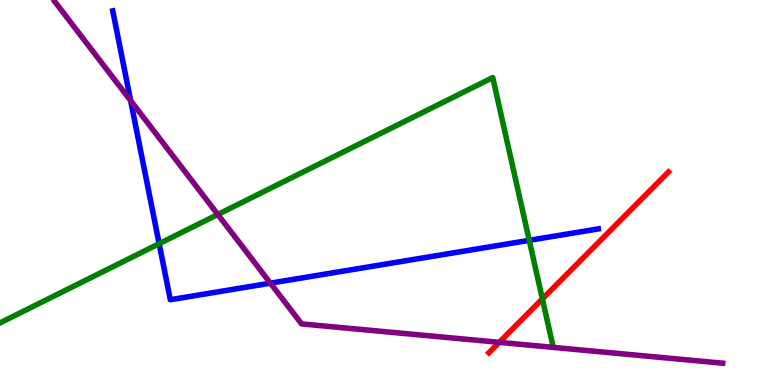[{'lines': ['blue', 'red'], 'intersections': []}, {'lines': ['green', 'red'], 'intersections': [{'x': 7.0, 'y': 2.24}]}, {'lines': ['purple', 'red'], 'intersections': [{'x': 6.44, 'y': 1.11}]}, {'lines': ['blue', 'green'], 'intersections': [{'x': 2.05, 'y': 3.67}, {'x': 6.83, 'y': 3.76}]}, {'lines': ['blue', 'purple'], 'intersections': [{'x': 1.69, 'y': 7.39}, {'x': 3.49, 'y': 2.65}]}, {'lines': ['green', 'purple'], 'intersections': [{'x': 2.81, 'y': 4.43}]}]